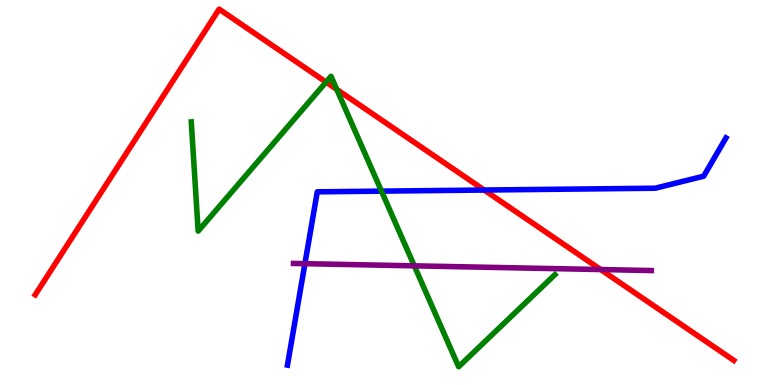[{'lines': ['blue', 'red'], 'intersections': [{'x': 6.25, 'y': 5.06}]}, {'lines': ['green', 'red'], 'intersections': [{'x': 4.21, 'y': 7.87}, {'x': 4.35, 'y': 7.68}]}, {'lines': ['purple', 'red'], 'intersections': [{'x': 7.75, 'y': 3.0}]}, {'lines': ['blue', 'green'], 'intersections': [{'x': 4.92, 'y': 5.04}]}, {'lines': ['blue', 'purple'], 'intersections': [{'x': 3.93, 'y': 3.15}]}, {'lines': ['green', 'purple'], 'intersections': [{'x': 5.35, 'y': 3.09}]}]